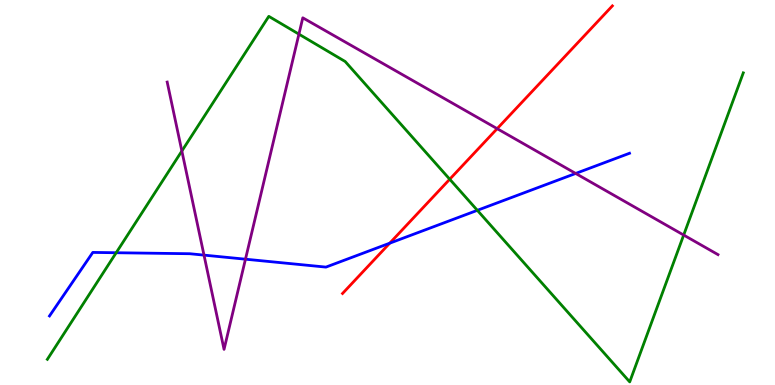[{'lines': ['blue', 'red'], 'intersections': [{'x': 5.03, 'y': 3.68}]}, {'lines': ['green', 'red'], 'intersections': [{'x': 5.8, 'y': 5.34}]}, {'lines': ['purple', 'red'], 'intersections': [{'x': 6.42, 'y': 6.66}]}, {'lines': ['blue', 'green'], 'intersections': [{'x': 1.5, 'y': 3.44}, {'x': 6.16, 'y': 4.54}]}, {'lines': ['blue', 'purple'], 'intersections': [{'x': 2.63, 'y': 3.37}, {'x': 3.17, 'y': 3.27}, {'x': 7.43, 'y': 5.49}]}, {'lines': ['green', 'purple'], 'intersections': [{'x': 2.35, 'y': 6.08}, {'x': 3.86, 'y': 9.11}, {'x': 8.82, 'y': 3.89}]}]